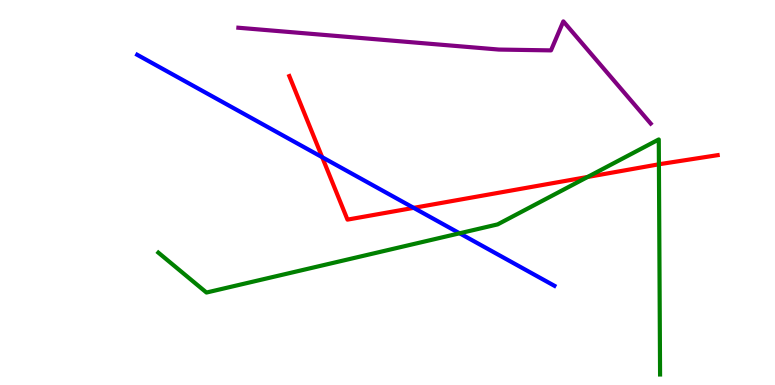[{'lines': ['blue', 'red'], 'intersections': [{'x': 4.16, 'y': 5.92}, {'x': 5.34, 'y': 4.6}]}, {'lines': ['green', 'red'], 'intersections': [{'x': 7.58, 'y': 5.4}, {'x': 8.5, 'y': 5.73}]}, {'lines': ['purple', 'red'], 'intersections': []}, {'lines': ['blue', 'green'], 'intersections': [{'x': 5.93, 'y': 3.94}]}, {'lines': ['blue', 'purple'], 'intersections': []}, {'lines': ['green', 'purple'], 'intersections': []}]